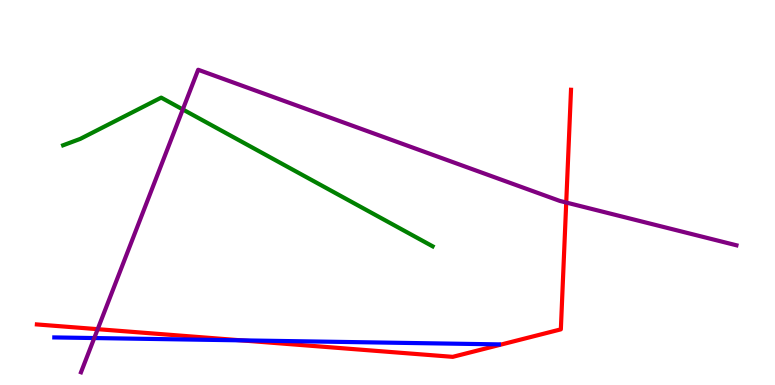[{'lines': ['blue', 'red'], 'intersections': [{'x': 3.11, 'y': 1.16}]}, {'lines': ['green', 'red'], 'intersections': []}, {'lines': ['purple', 'red'], 'intersections': [{'x': 1.26, 'y': 1.45}, {'x': 7.31, 'y': 4.74}]}, {'lines': ['blue', 'green'], 'intersections': []}, {'lines': ['blue', 'purple'], 'intersections': [{'x': 1.22, 'y': 1.22}]}, {'lines': ['green', 'purple'], 'intersections': [{'x': 2.36, 'y': 7.16}]}]